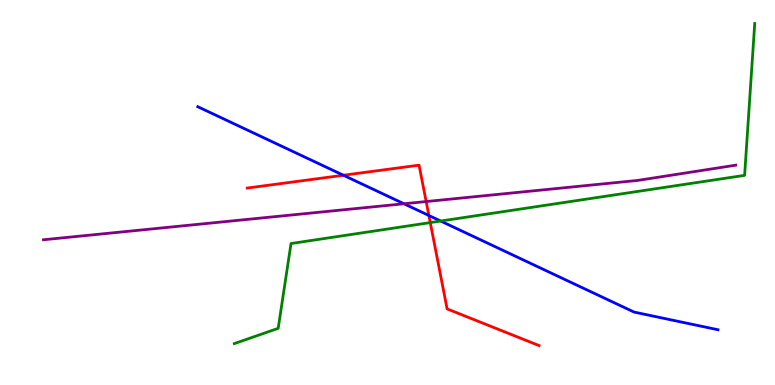[{'lines': ['blue', 'red'], 'intersections': [{'x': 4.43, 'y': 5.45}, {'x': 5.53, 'y': 4.4}]}, {'lines': ['green', 'red'], 'intersections': [{'x': 5.55, 'y': 4.22}]}, {'lines': ['purple', 'red'], 'intersections': [{'x': 5.5, 'y': 4.77}]}, {'lines': ['blue', 'green'], 'intersections': [{'x': 5.69, 'y': 4.26}]}, {'lines': ['blue', 'purple'], 'intersections': [{'x': 5.21, 'y': 4.71}]}, {'lines': ['green', 'purple'], 'intersections': []}]